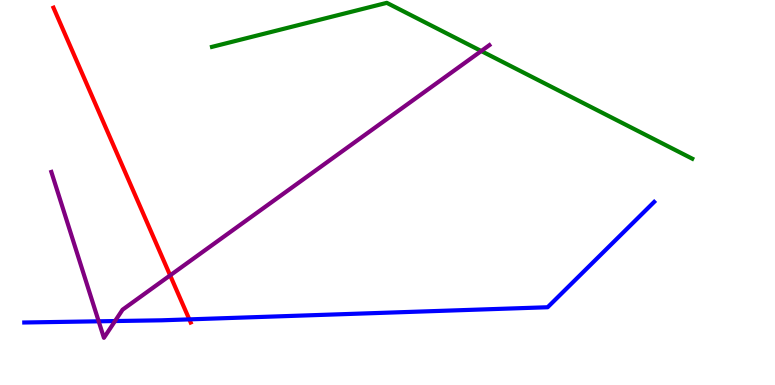[{'lines': ['blue', 'red'], 'intersections': [{'x': 2.44, 'y': 1.7}]}, {'lines': ['green', 'red'], 'intersections': []}, {'lines': ['purple', 'red'], 'intersections': [{'x': 2.2, 'y': 2.85}]}, {'lines': ['blue', 'green'], 'intersections': []}, {'lines': ['blue', 'purple'], 'intersections': [{'x': 1.27, 'y': 1.65}, {'x': 1.48, 'y': 1.66}]}, {'lines': ['green', 'purple'], 'intersections': [{'x': 6.21, 'y': 8.67}]}]